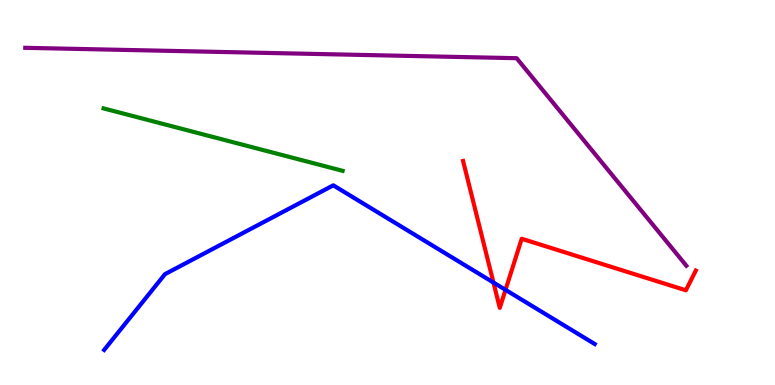[{'lines': ['blue', 'red'], 'intersections': [{'x': 6.37, 'y': 2.66}, {'x': 6.52, 'y': 2.47}]}, {'lines': ['green', 'red'], 'intersections': []}, {'lines': ['purple', 'red'], 'intersections': []}, {'lines': ['blue', 'green'], 'intersections': []}, {'lines': ['blue', 'purple'], 'intersections': []}, {'lines': ['green', 'purple'], 'intersections': []}]